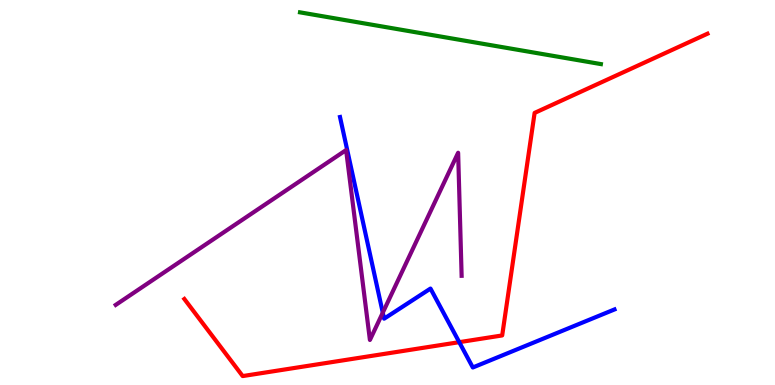[{'lines': ['blue', 'red'], 'intersections': [{'x': 5.93, 'y': 1.11}]}, {'lines': ['green', 'red'], 'intersections': []}, {'lines': ['purple', 'red'], 'intersections': []}, {'lines': ['blue', 'green'], 'intersections': []}, {'lines': ['blue', 'purple'], 'intersections': [{'x': 4.94, 'y': 1.88}]}, {'lines': ['green', 'purple'], 'intersections': []}]